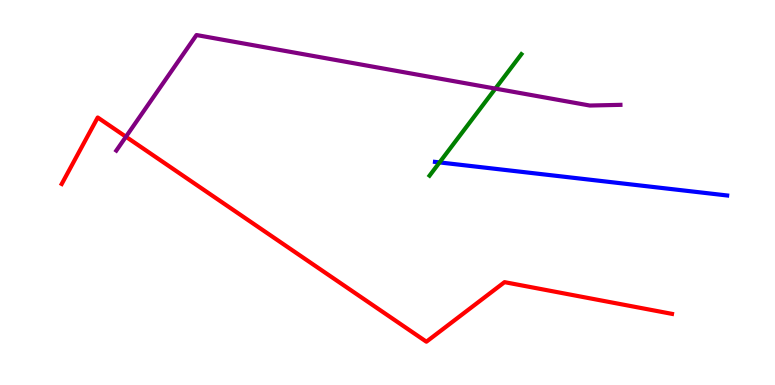[{'lines': ['blue', 'red'], 'intersections': []}, {'lines': ['green', 'red'], 'intersections': []}, {'lines': ['purple', 'red'], 'intersections': [{'x': 1.62, 'y': 6.45}]}, {'lines': ['blue', 'green'], 'intersections': [{'x': 5.67, 'y': 5.78}]}, {'lines': ['blue', 'purple'], 'intersections': []}, {'lines': ['green', 'purple'], 'intersections': [{'x': 6.39, 'y': 7.7}]}]